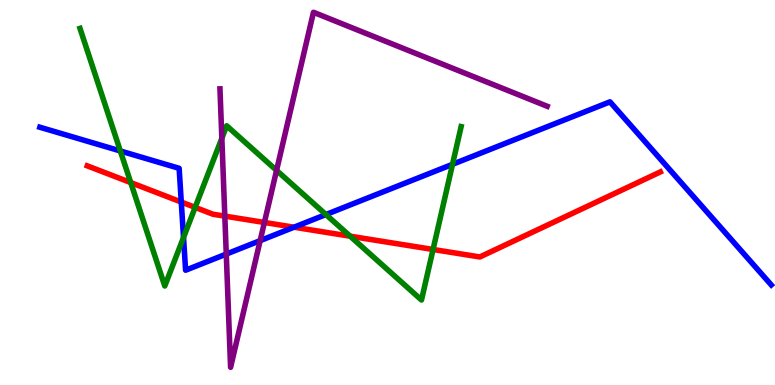[{'lines': ['blue', 'red'], 'intersections': [{'x': 2.34, 'y': 4.75}, {'x': 3.79, 'y': 4.1}]}, {'lines': ['green', 'red'], 'intersections': [{'x': 1.69, 'y': 5.26}, {'x': 2.52, 'y': 4.61}, {'x': 4.52, 'y': 3.87}, {'x': 5.59, 'y': 3.52}]}, {'lines': ['purple', 'red'], 'intersections': [{'x': 2.9, 'y': 4.39}, {'x': 3.41, 'y': 4.22}]}, {'lines': ['blue', 'green'], 'intersections': [{'x': 1.55, 'y': 6.08}, {'x': 2.37, 'y': 3.83}, {'x': 4.21, 'y': 4.43}, {'x': 5.84, 'y': 5.73}]}, {'lines': ['blue', 'purple'], 'intersections': [{'x': 2.92, 'y': 3.4}, {'x': 3.36, 'y': 3.75}]}, {'lines': ['green', 'purple'], 'intersections': [{'x': 2.86, 'y': 6.41}, {'x': 3.57, 'y': 5.57}]}]